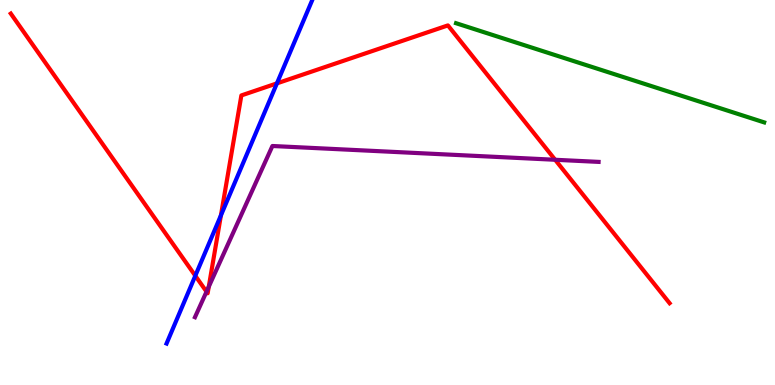[{'lines': ['blue', 'red'], 'intersections': [{'x': 2.52, 'y': 2.84}, {'x': 2.85, 'y': 4.41}, {'x': 3.57, 'y': 7.83}]}, {'lines': ['green', 'red'], 'intersections': []}, {'lines': ['purple', 'red'], 'intersections': [{'x': 2.66, 'y': 2.42}, {'x': 2.69, 'y': 2.55}, {'x': 7.16, 'y': 5.85}]}, {'lines': ['blue', 'green'], 'intersections': []}, {'lines': ['blue', 'purple'], 'intersections': []}, {'lines': ['green', 'purple'], 'intersections': []}]